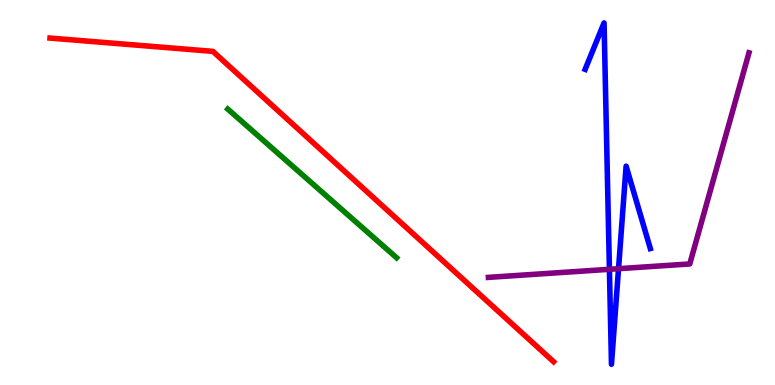[{'lines': ['blue', 'red'], 'intersections': []}, {'lines': ['green', 'red'], 'intersections': []}, {'lines': ['purple', 'red'], 'intersections': []}, {'lines': ['blue', 'green'], 'intersections': []}, {'lines': ['blue', 'purple'], 'intersections': [{'x': 7.86, 'y': 3.01}, {'x': 7.98, 'y': 3.02}]}, {'lines': ['green', 'purple'], 'intersections': []}]